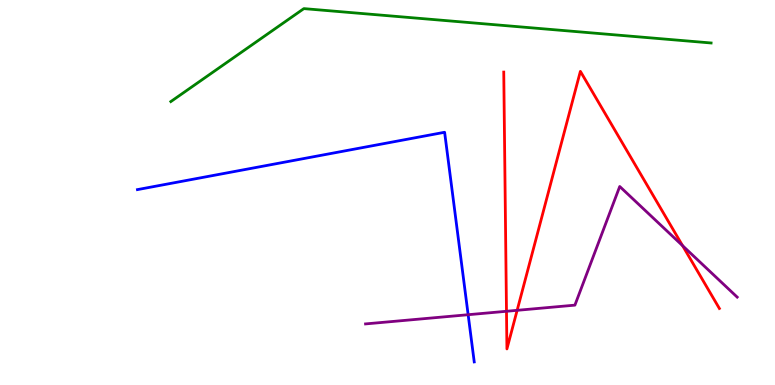[{'lines': ['blue', 'red'], 'intersections': []}, {'lines': ['green', 'red'], 'intersections': []}, {'lines': ['purple', 'red'], 'intersections': [{'x': 6.54, 'y': 1.91}, {'x': 6.67, 'y': 1.94}, {'x': 8.81, 'y': 3.62}]}, {'lines': ['blue', 'green'], 'intersections': []}, {'lines': ['blue', 'purple'], 'intersections': [{'x': 6.04, 'y': 1.83}]}, {'lines': ['green', 'purple'], 'intersections': []}]